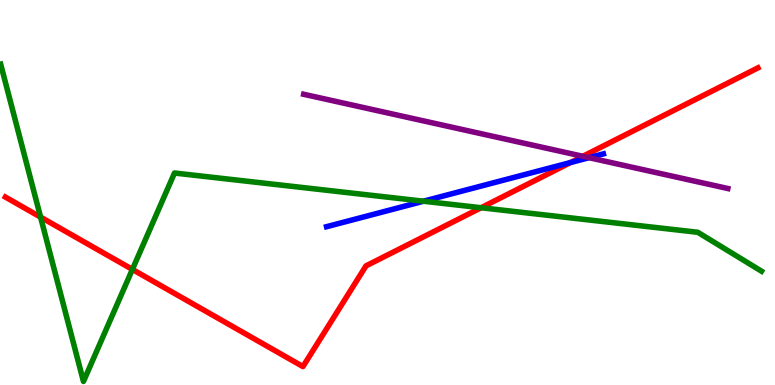[{'lines': ['blue', 'red'], 'intersections': [{'x': 7.36, 'y': 5.78}]}, {'lines': ['green', 'red'], 'intersections': [{'x': 0.524, 'y': 4.36}, {'x': 1.71, 'y': 3.0}, {'x': 6.21, 'y': 4.6}]}, {'lines': ['purple', 'red'], 'intersections': [{'x': 7.52, 'y': 5.94}]}, {'lines': ['blue', 'green'], 'intersections': [{'x': 5.46, 'y': 4.77}]}, {'lines': ['blue', 'purple'], 'intersections': [{'x': 7.6, 'y': 5.9}]}, {'lines': ['green', 'purple'], 'intersections': []}]